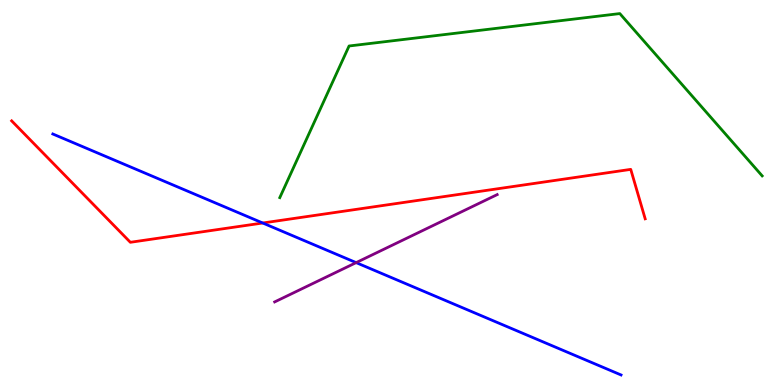[{'lines': ['blue', 'red'], 'intersections': [{'x': 3.39, 'y': 4.21}]}, {'lines': ['green', 'red'], 'intersections': []}, {'lines': ['purple', 'red'], 'intersections': []}, {'lines': ['blue', 'green'], 'intersections': []}, {'lines': ['blue', 'purple'], 'intersections': [{'x': 4.6, 'y': 3.18}]}, {'lines': ['green', 'purple'], 'intersections': []}]